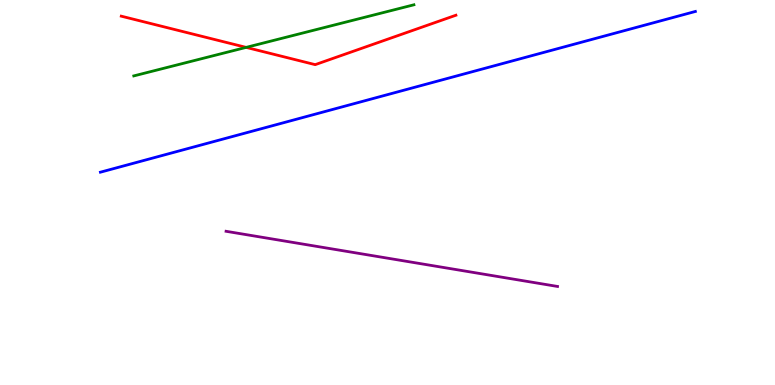[{'lines': ['blue', 'red'], 'intersections': []}, {'lines': ['green', 'red'], 'intersections': [{'x': 3.18, 'y': 8.77}]}, {'lines': ['purple', 'red'], 'intersections': []}, {'lines': ['blue', 'green'], 'intersections': []}, {'lines': ['blue', 'purple'], 'intersections': []}, {'lines': ['green', 'purple'], 'intersections': []}]